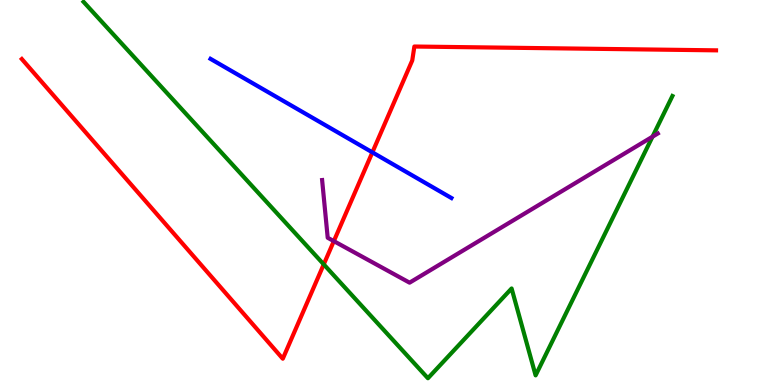[{'lines': ['blue', 'red'], 'intersections': [{'x': 4.8, 'y': 6.04}]}, {'lines': ['green', 'red'], 'intersections': [{'x': 4.18, 'y': 3.13}]}, {'lines': ['purple', 'red'], 'intersections': [{'x': 4.31, 'y': 3.74}]}, {'lines': ['blue', 'green'], 'intersections': []}, {'lines': ['blue', 'purple'], 'intersections': []}, {'lines': ['green', 'purple'], 'intersections': [{'x': 8.42, 'y': 6.45}]}]